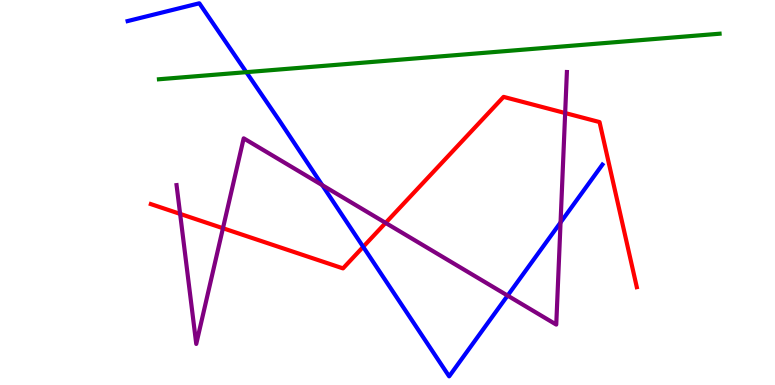[{'lines': ['blue', 'red'], 'intersections': [{'x': 4.69, 'y': 3.59}]}, {'lines': ['green', 'red'], 'intersections': []}, {'lines': ['purple', 'red'], 'intersections': [{'x': 2.32, 'y': 4.44}, {'x': 2.88, 'y': 4.07}, {'x': 4.98, 'y': 4.21}, {'x': 7.29, 'y': 7.06}]}, {'lines': ['blue', 'green'], 'intersections': [{'x': 3.18, 'y': 8.13}]}, {'lines': ['blue', 'purple'], 'intersections': [{'x': 4.16, 'y': 5.19}, {'x': 6.55, 'y': 2.32}, {'x': 7.23, 'y': 4.22}]}, {'lines': ['green', 'purple'], 'intersections': []}]